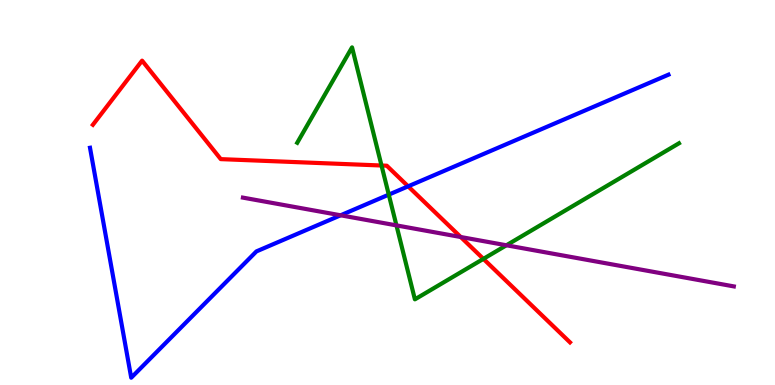[{'lines': ['blue', 'red'], 'intersections': [{'x': 5.27, 'y': 5.16}]}, {'lines': ['green', 'red'], 'intersections': [{'x': 4.92, 'y': 5.7}, {'x': 6.24, 'y': 3.28}]}, {'lines': ['purple', 'red'], 'intersections': [{'x': 5.94, 'y': 3.84}]}, {'lines': ['blue', 'green'], 'intersections': [{'x': 5.02, 'y': 4.94}]}, {'lines': ['blue', 'purple'], 'intersections': [{'x': 4.4, 'y': 4.41}]}, {'lines': ['green', 'purple'], 'intersections': [{'x': 5.12, 'y': 4.15}, {'x': 6.53, 'y': 3.63}]}]